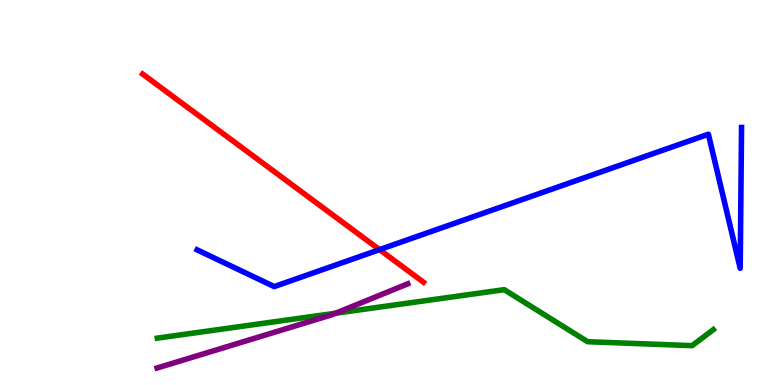[{'lines': ['blue', 'red'], 'intersections': [{'x': 4.9, 'y': 3.52}]}, {'lines': ['green', 'red'], 'intersections': []}, {'lines': ['purple', 'red'], 'intersections': []}, {'lines': ['blue', 'green'], 'intersections': []}, {'lines': ['blue', 'purple'], 'intersections': []}, {'lines': ['green', 'purple'], 'intersections': [{'x': 4.33, 'y': 1.86}]}]